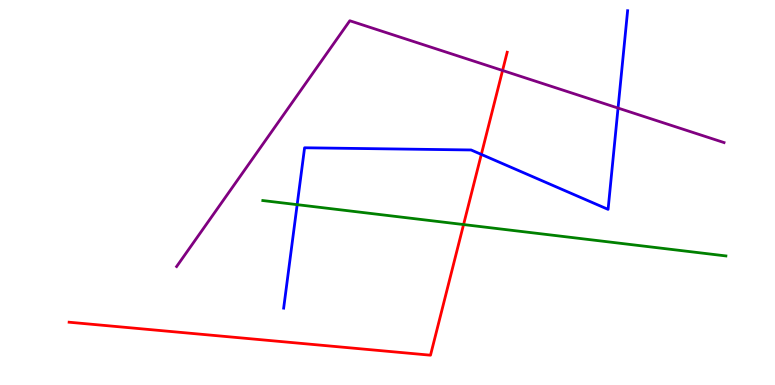[{'lines': ['blue', 'red'], 'intersections': [{'x': 6.21, 'y': 5.99}]}, {'lines': ['green', 'red'], 'intersections': [{'x': 5.98, 'y': 4.17}]}, {'lines': ['purple', 'red'], 'intersections': [{'x': 6.48, 'y': 8.17}]}, {'lines': ['blue', 'green'], 'intersections': [{'x': 3.83, 'y': 4.68}]}, {'lines': ['blue', 'purple'], 'intersections': [{'x': 7.97, 'y': 7.19}]}, {'lines': ['green', 'purple'], 'intersections': []}]